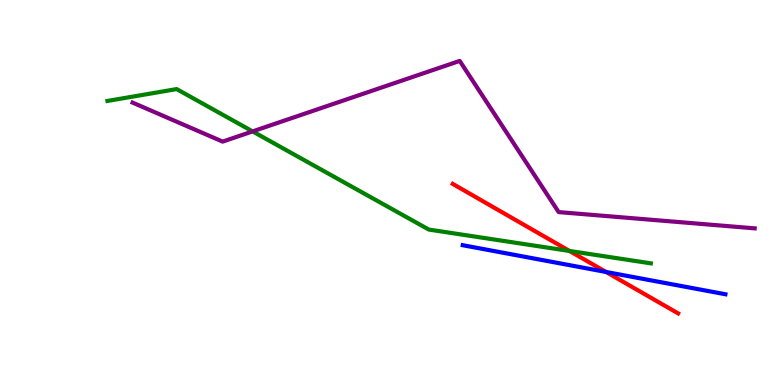[{'lines': ['blue', 'red'], 'intersections': [{'x': 7.82, 'y': 2.94}]}, {'lines': ['green', 'red'], 'intersections': [{'x': 7.35, 'y': 3.48}]}, {'lines': ['purple', 'red'], 'intersections': []}, {'lines': ['blue', 'green'], 'intersections': []}, {'lines': ['blue', 'purple'], 'intersections': []}, {'lines': ['green', 'purple'], 'intersections': [{'x': 3.26, 'y': 6.59}]}]